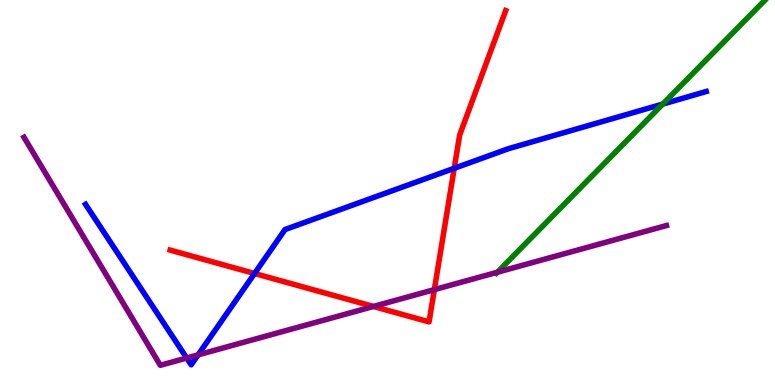[{'lines': ['blue', 'red'], 'intersections': [{'x': 3.28, 'y': 2.9}, {'x': 5.86, 'y': 5.63}]}, {'lines': ['green', 'red'], 'intersections': []}, {'lines': ['purple', 'red'], 'intersections': [{'x': 4.82, 'y': 2.04}, {'x': 5.6, 'y': 2.48}]}, {'lines': ['blue', 'green'], 'intersections': [{'x': 8.55, 'y': 7.3}]}, {'lines': ['blue', 'purple'], 'intersections': [{'x': 2.41, 'y': 0.701}, {'x': 2.56, 'y': 0.783}]}, {'lines': ['green', 'purple'], 'intersections': [{'x': 6.42, 'y': 2.93}]}]